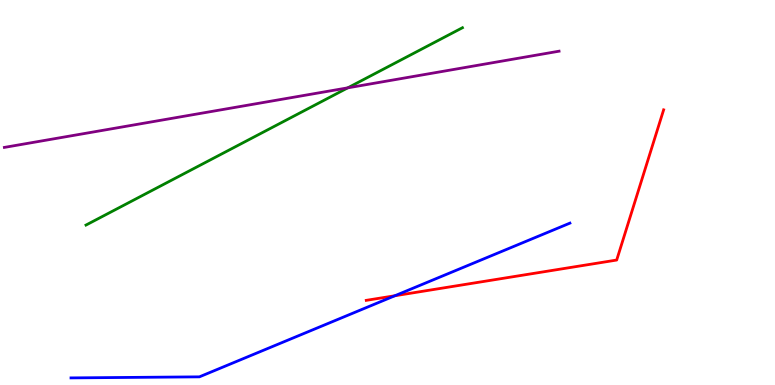[{'lines': ['blue', 'red'], 'intersections': [{'x': 5.1, 'y': 2.32}]}, {'lines': ['green', 'red'], 'intersections': []}, {'lines': ['purple', 'red'], 'intersections': []}, {'lines': ['blue', 'green'], 'intersections': []}, {'lines': ['blue', 'purple'], 'intersections': []}, {'lines': ['green', 'purple'], 'intersections': [{'x': 4.49, 'y': 7.72}]}]